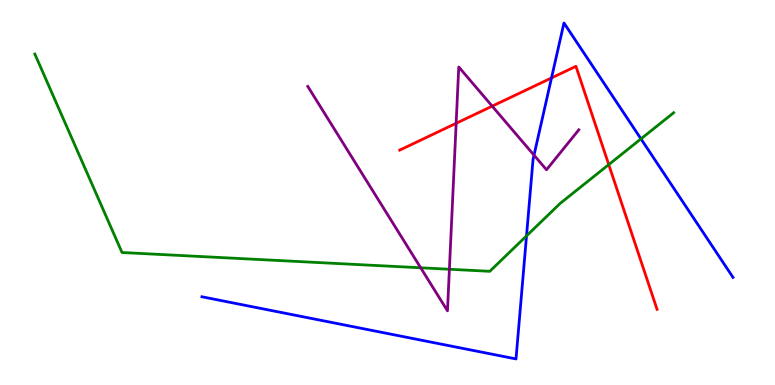[{'lines': ['blue', 'red'], 'intersections': [{'x': 7.12, 'y': 7.98}]}, {'lines': ['green', 'red'], 'intersections': [{'x': 7.85, 'y': 5.72}]}, {'lines': ['purple', 'red'], 'intersections': [{'x': 5.89, 'y': 6.8}, {'x': 6.35, 'y': 7.24}]}, {'lines': ['blue', 'green'], 'intersections': [{'x': 6.79, 'y': 3.87}, {'x': 8.27, 'y': 6.39}]}, {'lines': ['blue', 'purple'], 'intersections': [{'x': 6.89, 'y': 5.97}]}, {'lines': ['green', 'purple'], 'intersections': [{'x': 5.43, 'y': 3.04}, {'x': 5.8, 'y': 3.01}]}]